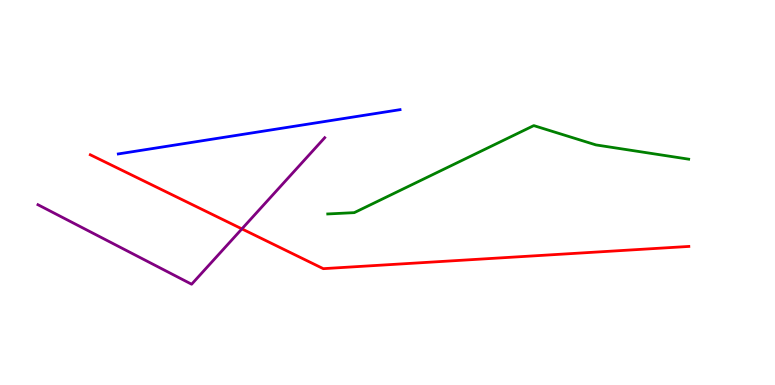[{'lines': ['blue', 'red'], 'intersections': []}, {'lines': ['green', 'red'], 'intersections': []}, {'lines': ['purple', 'red'], 'intersections': [{'x': 3.12, 'y': 4.06}]}, {'lines': ['blue', 'green'], 'intersections': []}, {'lines': ['blue', 'purple'], 'intersections': []}, {'lines': ['green', 'purple'], 'intersections': []}]